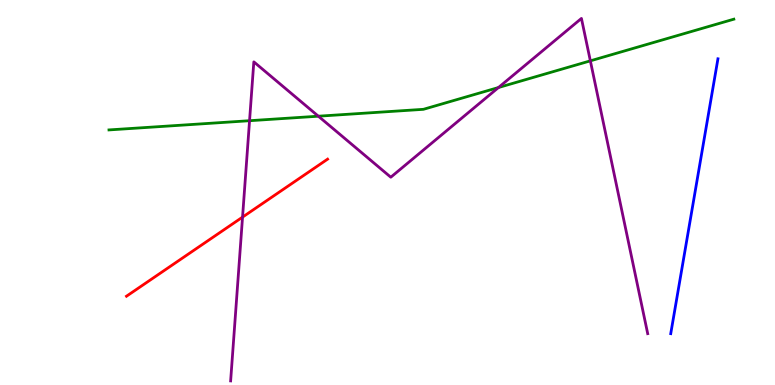[{'lines': ['blue', 'red'], 'intersections': []}, {'lines': ['green', 'red'], 'intersections': []}, {'lines': ['purple', 'red'], 'intersections': [{'x': 3.13, 'y': 4.36}]}, {'lines': ['blue', 'green'], 'intersections': []}, {'lines': ['blue', 'purple'], 'intersections': []}, {'lines': ['green', 'purple'], 'intersections': [{'x': 3.22, 'y': 6.86}, {'x': 4.11, 'y': 6.98}, {'x': 6.43, 'y': 7.73}, {'x': 7.62, 'y': 8.42}]}]